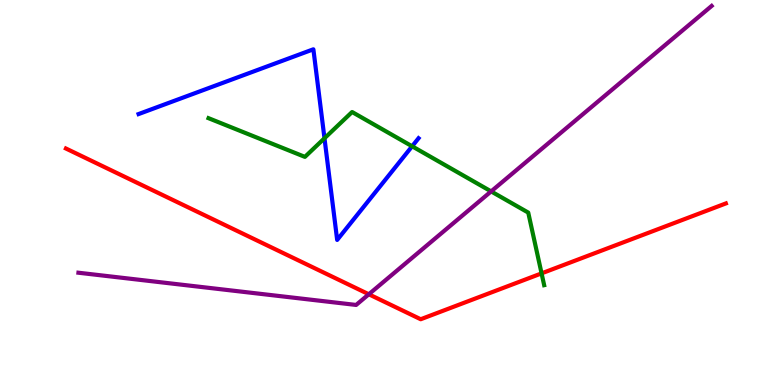[{'lines': ['blue', 'red'], 'intersections': []}, {'lines': ['green', 'red'], 'intersections': [{'x': 6.99, 'y': 2.9}]}, {'lines': ['purple', 'red'], 'intersections': [{'x': 4.76, 'y': 2.36}]}, {'lines': ['blue', 'green'], 'intersections': [{'x': 4.19, 'y': 6.41}, {'x': 5.32, 'y': 6.2}]}, {'lines': ['blue', 'purple'], 'intersections': []}, {'lines': ['green', 'purple'], 'intersections': [{'x': 6.34, 'y': 5.03}]}]